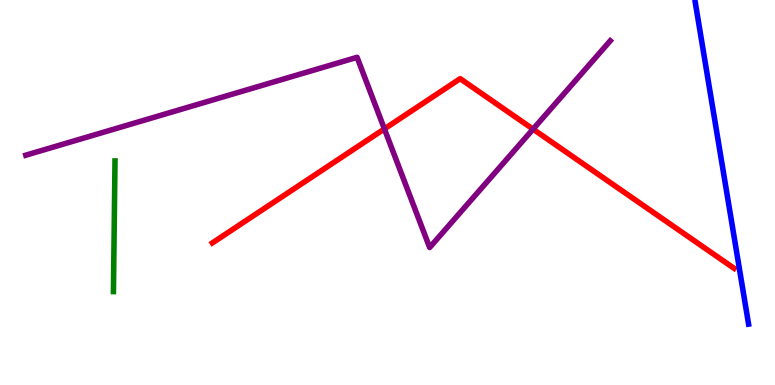[{'lines': ['blue', 'red'], 'intersections': []}, {'lines': ['green', 'red'], 'intersections': []}, {'lines': ['purple', 'red'], 'intersections': [{'x': 4.96, 'y': 6.65}, {'x': 6.88, 'y': 6.65}]}, {'lines': ['blue', 'green'], 'intersections': []}, {'lines': ['blue', 'purple'], 'intersections': []}, {'lines': ['green', 'purple'], 'intersections': []}]